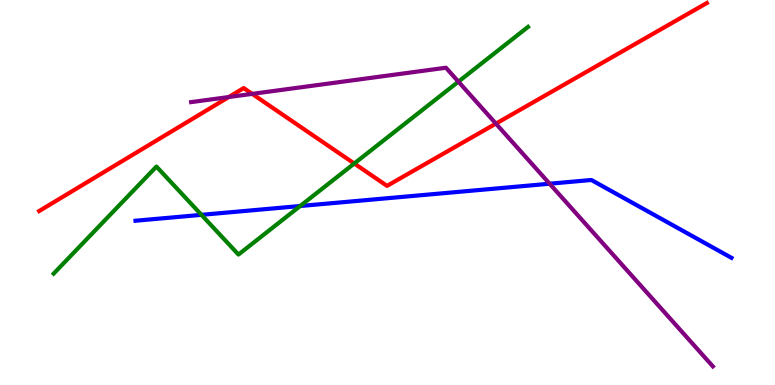[{'lines': ['blue', 'red'], 'intersections': []}, {'lines': ['green', 'red'], 'intersections': [{'x': 4.57, 'y': 5.75}]}, {'lines': ['purple', 'red'], 'intersections': [{'x': 2.95, 'y': 7.48}, {'x': 3.25, 'y': 7.56}, {'x': 6.4, 'y': 6.79}]}, {'lines': ['blue', 'green'], 'intersections': [{'x': 2.6, 'y': 4.42}, {'x': 3.87, 'y': 4.65}]}, {'lines': ['blue', 'purple'], 'intersections': [{'x': 7.09, 'y': 5.23}]}, {'lines': ['green', 'purple'], 'intersections': [{'x': 5.91, 'y': 7.88}]}]